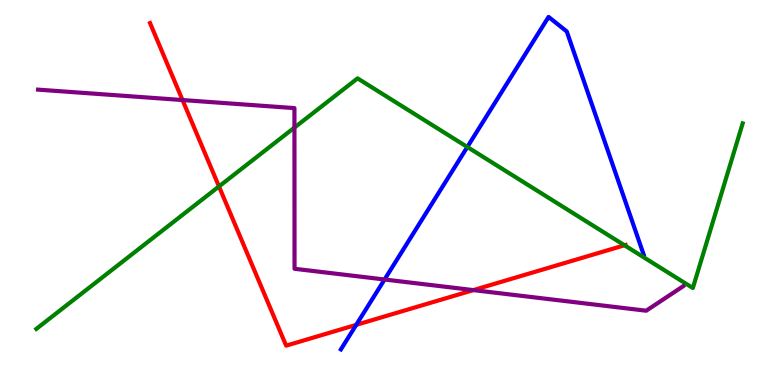[{'lines': ['blue', 'red'], 'intersections': [{'x': 4.6, 'y': 1.56}]}, {'lines': ['green', 'red'], 'intersections': [{'x': 2.83, 'y': 5.16}, {'x': 8.06, 'y': 3.63}]}, {'lines': ['purple', 'red'], 'intersections': [{'x': 2.36, 'y': 7.4}, {'x': 6.11, 'y': 2.46}]}, {'lines': ['blue', 'green'], 'intersections': [{'x': 6.03, 'y': 6.18}]}, {'lines': ['blue', 'purple'], 'intersections': [{'x': 4.96, 'y': 2.74}]}, {'lines': ['green', 'purple'], 'intersections': [{'x': 3.8, 'y': 6.69}]}]